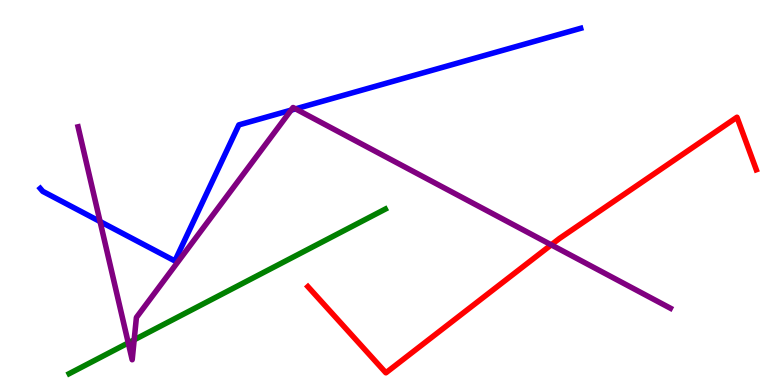[{'lines': ['blue', 'red'], 'intersections': []}, {'lines': ['green', 'red'], 'intersections': []}, {'lines': ['purple', 'red'], 'intersections': [{'x': 7.11, 'y': 3.64}]}, {'lines': ['blue', 'green'], 'intersections': []}, {'lines': ['blue', 'purple'], 'intersections': [{'x': 1.29, 'y': 4.25}, {'x': 3.76, 'y': 7.14}, {'x': 3.81, 'y': 7.17}]}, {'lines': ['green', 'purple'], 'intersections': [{'x': 1.66, 'y': 1.09}, {'x': 1.73, 'y': 1.17}]}]